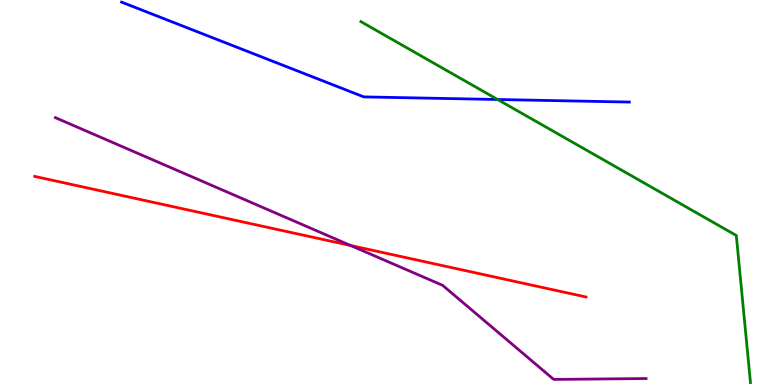[{'lines': ['blue', 'red'], 'intersections': []}, {'lines': ['green', 'red'], 'intersections': []}, {'lines': ['purple', 'red'], 'intersections': [{'x': 4.52, 'y': 3.62}]}, {'lines': ['blue', 'green'], 'intersections': [{'x': 6.42, 'y': 7.42}]}, {'lines': ['blue', 'purple'], 'intersections': []}, {'lines': ['green', 'purple'], 'intersections': []}]